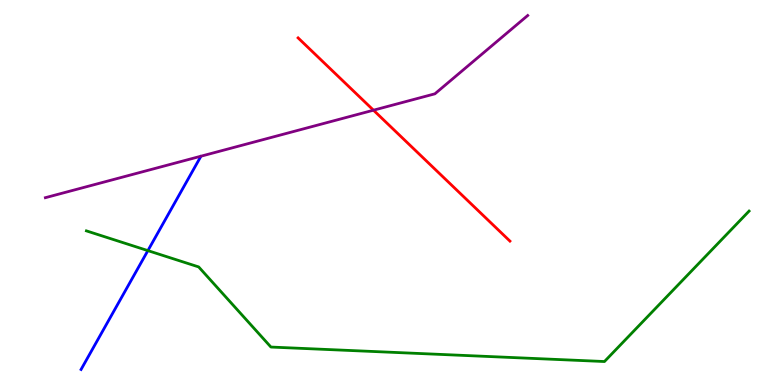[{'lines': ['blue', 'red'], 'intersections': []}, {'lines': ['green', 'red'], 'intersections': []}, {'lines': ['purple', 'red'], 'intersections': [{'x': 4.82, 'y': 7.14}]}, {'lines': ['blue', 'green'], 'intersections': [{'x': 1.91, 'y': 3.49}]}, {'lines': ['blue', 'purple'], 'intersections': []}, {'lines': ['green', 'purple'], 'intersections': []}]